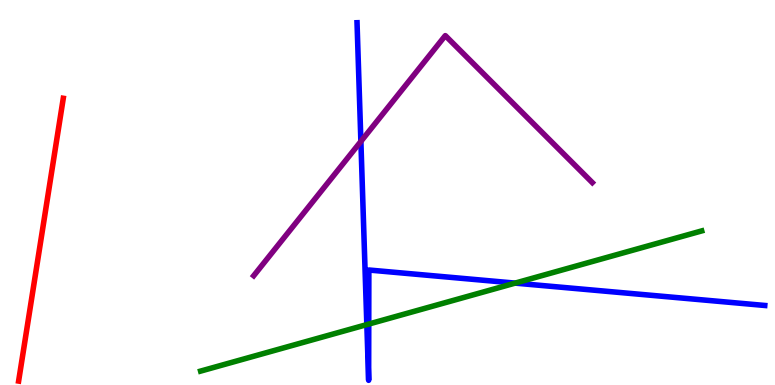[{'lines': ['blue', 'red'], 'intersections': []}, {'lines': ['green', 'red'], 'intersections': []}, {'lines': ['purple', 'red'], 'intersections': []}, {'lines': ['blue', 'green'], 'intersections': [{'x': 4.73, 'y': 1.57}, {'x': 4.76, 'y': 1.58}, {'x': 6.65, 'y': 2.65}]}, {'lines': ['blue', 'purple'], 'intersections': [{'x': 4.66, 'y': 6.33}]}, {'lines': ['green', 'purple'], 'intersections': []}]